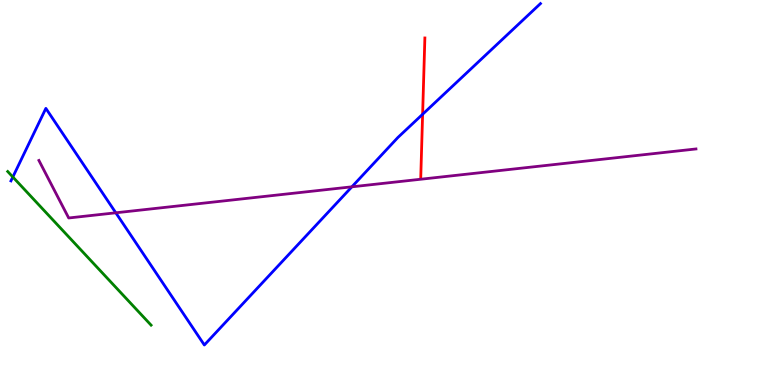[{'lines': ['blue', 'red'], 'intersections': [{'x': 5.45, 'y': 7.03}]}, {'lines': ['green', 'red'], 'intersections': []}, {'lines': ['purple', 'red'], 'intersections': []}, {'lines': ['blue', 'green'], 'intersections': [{'x': 0.166, 'y': 5.4}]}, {'lines': ['blue', 'purple'], 'intersections': [{'x': 1.49, 'y': 4.47}, {'x': 4.54, 'y': 5.15}]}, {'lines': ['green', 'purple'], 'intersections': []}]